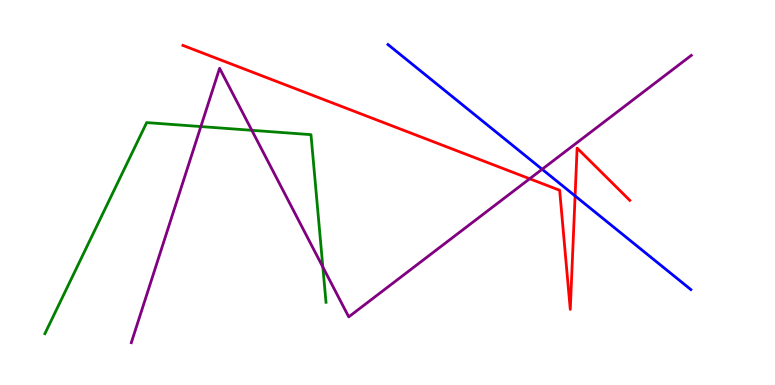[{'lines': ['blue', 'red'], 'intersections': [{'x': 7.42, 'y': 4.91}]}, {'lines': ['green', 'red'], 'intersections': []}, {'lines': ['purple', 'red'], 'intersections': [{'x': 6.83, 'y': 5.36}]}, {'lines': ['blue', 'green'], 'intersections': []}, {'lines': ['blue', 'purple'], 'intersections': [{'x': 7.0, 'y': 5.6}]}, {'lines': ['green', 'purple'], 'intersections': [{'x': 2.59, 'y': 6.71}, {'x': 3.25, 'y': 6.62}, {'x': 4.17, 'y': 3.06}]}]